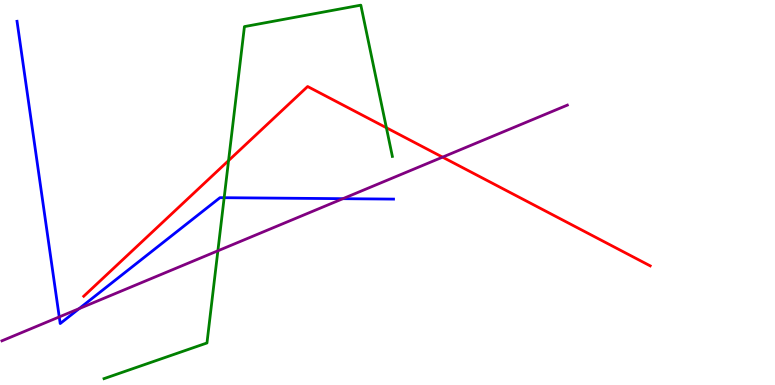[{'lines': ['blue', 'red'], 'intersections': []}, {'lines': ['green', 'red'], 'intersections': [{'x': 2.95, 'y': 5.83}, {'x': 4.99, 'y': 6.68}]}, {'lines': ['purple', 'red'], 'intersections': [{'x': 5.71, 'y': 5.92}]}, {'lines': ['blue', 'green'], 'intersections': [{'x': 2.89, 'y': 4.87}]}, {'lines': ['blue', 'purple'], 'intersections': [{'x': 0.764, 'y': 1.77}, {'x': 1.02, 'y': 1.98}, {'x': 4.42, 'y': 4.84}]}, {'lines': ['green', 'purple'], 'intersections': [{'x': 2.81, 'y': 3.49}]}]